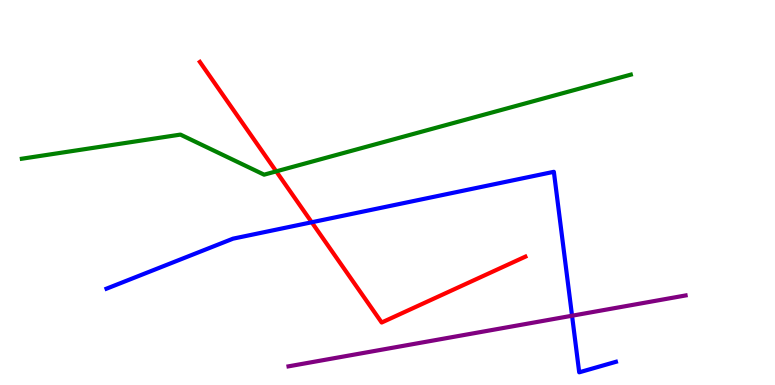[{'lines': ['blue', 'red'], 'intersections': [{'x': 4.02, 'y': 4.23}]}, {'lines': ['green', 'red'], 'intersections': [{'x': 3.56, 'y': 5.55}]}, {'lines': ['purple', 'red'], 'intersections': []}, {'lines': ['blue', 'green'], 'intersections': []}, {'lines': ['blue', 'purple'], 'intersections': [{'x': 7.38, 'y': 1.8}]}, {'lines': ['green', 'purple'], 'intersections': []}]